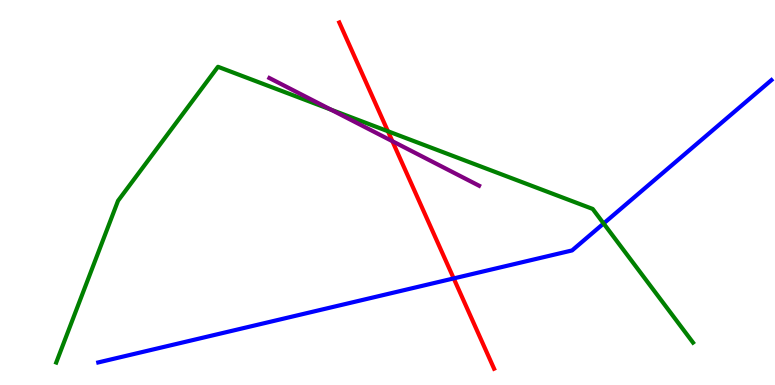[{'lines': ['blue', 'red'], 'intersections': [{'x': 5.85, 'y': 2.77}]}, {'lines': ['green', 'red'], 'intersections': [{'x': 5.01, 'y': 6.59}]}, {'lines': ['purple', 'red'], 'intersections': [{'x': 5.06, 'y': 6.33}]}, {'lines': ['blue', 'green'], 'intersections': [{'x': 7.79, 'y': 4.2}]}, {'lines': ['blue', 'purple'], 'intersections': []}, {'lines': ['green', 'purple'], 'intersections': [{'x': 4.27, 'y': 7.15}]}]